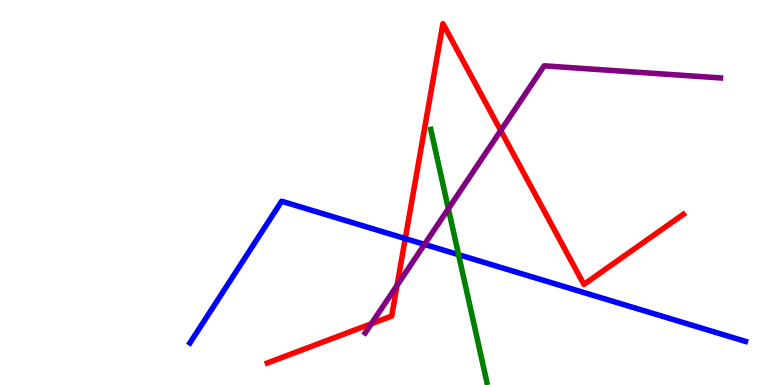[{'lines': ['blue', 'red'], 'intersections': [{'x': 5.23, 'y': 3.8}]}, {'lines': ['green', 'red'], 'intersections': []}, {'lines': ['purple', 'red'], 'intersections': [{'x': 4.79, 'y': 1.59}, {'x': 5.12, 'y': 2.59}, {'x': 6.46, 'y': 6.61}]}, {'lines': ['blue', 'green'], 'intersections': [{'x': 5.92, 'y': 3.38}]}, {'lines': ['blue', 'purple'], 'intersections': [{'x': 5.48, 'y': 3.65}]}, {'lines': ['green', 'purple'], 'intersections': [{'x': 5.79, 'y': 4.58}]}]